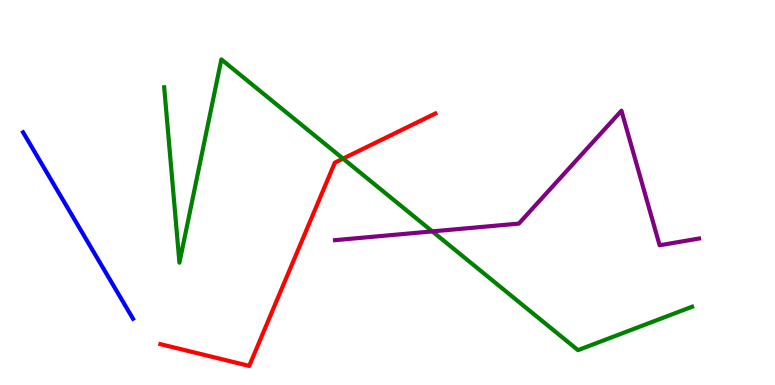[{'lines': ['blue', 'red'], 'intersections': []}, {'lines': ['green', 'red'], 'intersections': [{'x': 4.43, 'y': 5.88}]}, {'lines': ['purple', 'red'], 'intersections': []}, {'lines': ['blue', 'green'], 'intersections': []}, {'lines': ['blue', 'purple'], 'intersections': []}, {'lines': ['green', 'purple'], 'intersections': [{'x': 5.58, 'y': 3.99}]}]